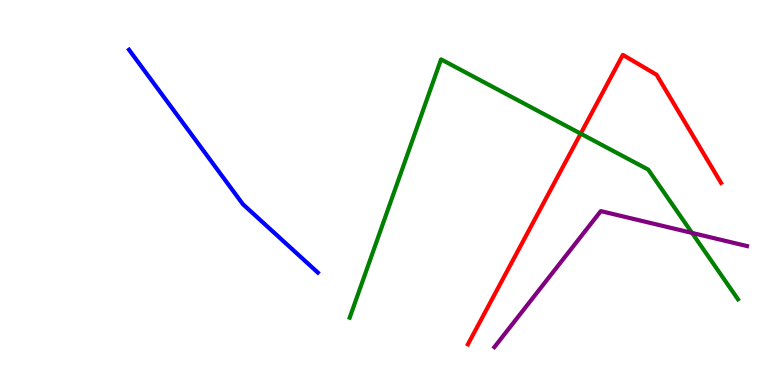[{'lines': ['blue', 'red'], 'intersections': []}, {'lines': ['green', 'red'], 'intersections': [{'x': 7.49, 'y': 6.53}]}, {'lines': ['purple', 'red'], 'intersections': []}, {'lines': ['blue', 'green'], 'intersections': []}, {'lines': ['blue', 'purple'], 'intersections': []}, {'lines': ['green', 'purple'], 'intersections': [{'x': 8.93, 'y': 3.95}]}]